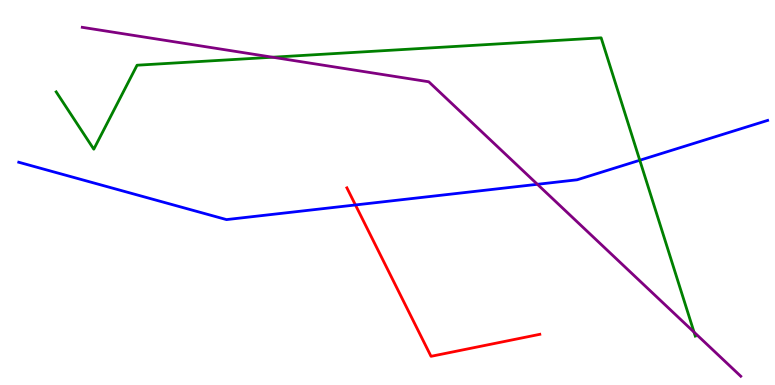[{'lines': ['blue', 'red'], 'intersections': [{'x': 4.59, 'y': 4.68}]}, {'lines': ['green', 'red'], 'intersections': []}, {'lines': ['purple', 'red'], 'intersections': []}, {'lines': ['blue', 'green'], 'intersections': [{'x': 8.26, 'y': 5.84}]}, {'lines': ['blue', 'purple'], 'intersections': [{'x': 6.93, 'y': 5.21}]}, {'lines': ['green', 'purple'], 'intersections': [{'x': 3.52, 'y': 8.51}, {'x': 8.96, 'y': 1.37}]}]